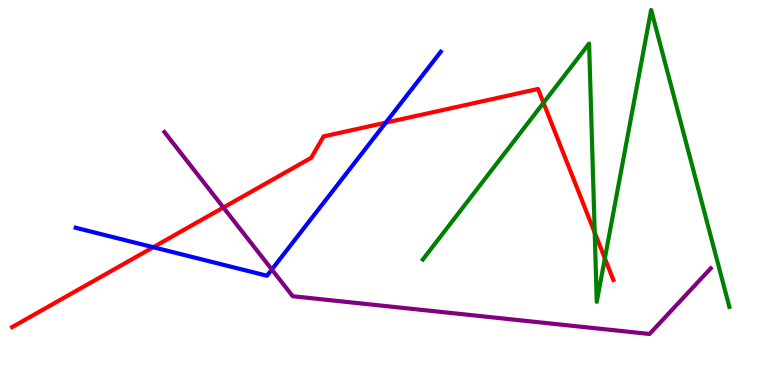[{'lines': ['blue', 'red'], 'intersections': [{'x': 1.98, 'y': 3.58}, {'x': 4.98, 'y': 6.81}]}, {'lines': ['green', 'red'], 'intersections': [{'x': 7.01, 'y': 7.33}, {'x': 7.67, 'y': 3.96}, {'x': 7.8, 'y': 3.29}]}, {'lines': ['purple', 'red'], 'intersections': [{'x': 2.88, 'y': 4.61}]}, {'lines': ['blue', 'green'], 'intersections': []}, {'lines': ['blue', 'purple'], 'intersections': [{'x': 3.51, 'y': 3.0}]}, {'lines': ['green', 'purple'], 'intersections': []}]